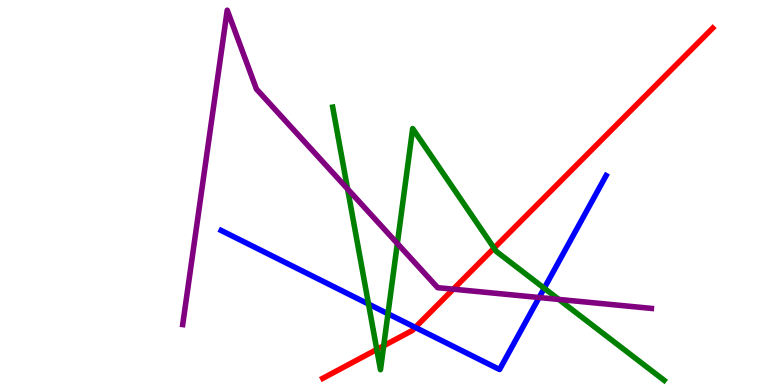[{'lines': ['blue', 'red'], 'intersections': [{'x': 5.36, 'y': 1.5}]}, {'lines': ['green', 'red'], 'intersections': [{'x': 4.86, 'y': 0.923}, {'x': 4.95, 'y': 1.02}, {'x': 6.38, 'y': 3.56}]}, {'lines': ['purple', 'red'], 'intersections': [{'x': 5.85, 'y': 2.49}]}, {'lines': ['blue', 'green'], 'intersections': [{'x': 4.76, 'y': 2.1}, {'x': 5.01, 'y': 1.85}, {'x': 7.02, 'y': 2.51}]}, {'lines': ['blue', 'purple'], 'intersections': [{'x': 6.96, 'y': 2.27}]}, {'lines': ['green', 'purple'], 'intersections': [{'x': 4.48, 'y': 5.09}, {'x': 5.13, 'y': 3.68}, {'x': 7.21, 'y': 2.22}]}]